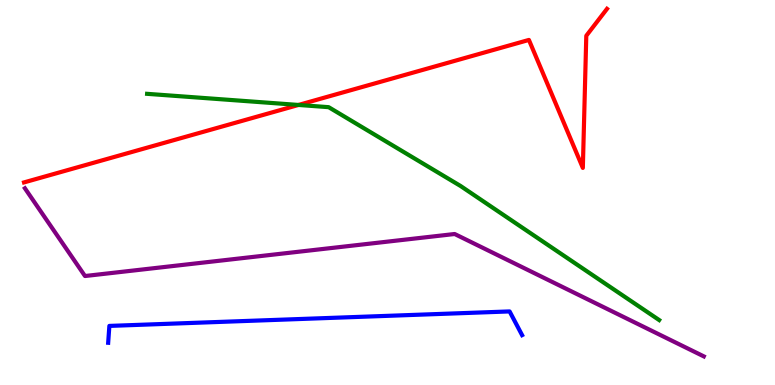[{'lines': ['blue', 'red'], 'intersections': []}, {'lines': ['green', 'red'], 'intersections': [{'x': 3.85, 'y': 7.27}]}, {'lines': ['purple', 'red'], 'intersections': []}, {'lines': ['blue', 'green'], 'intersections': []}, {'lines': ['blue', 'purple'], 'intersections': []}, {'lines': ['green', 'purple'], 'intersections': []}]